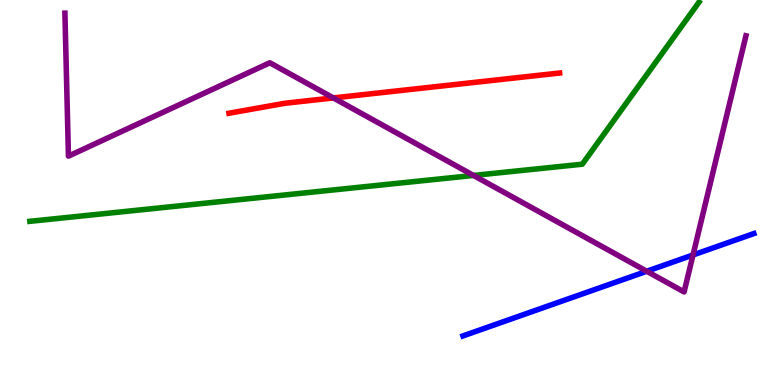[{'lines': ['blue', 'red'], 'intersections': []}, {'lines': ['green', 'red'], 'intersections': []}, {'lines': ['purple', 'red'], 'intersections': [{'x': 4.3, 'y': 7.46}]}, {'lines': ['blue', 'green'], 'intersections': []}, {'lines': ['blue', 'purple'], 'intersections': [{'x': 8.35, 'y': 2.95}, {'x': 8.94, 'y': 3.38}]}, {'lines': ['green', 'purple'], 'intersections': [{'x': 6.11, 'y': 5.44}]}]